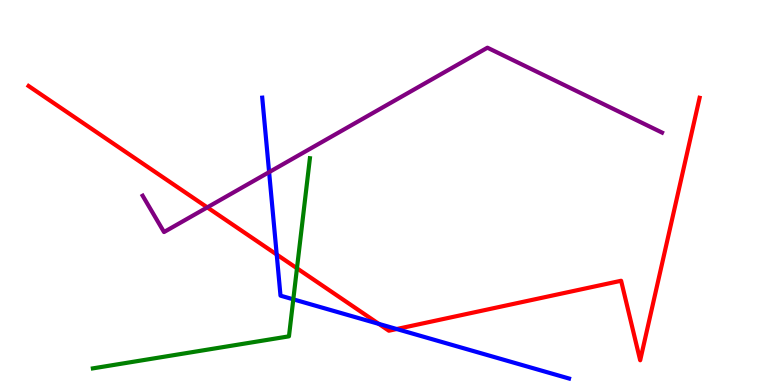[{'lines': ['blue', 'red'], 'intersections': [{'x': 3.57, 'y': 3.39}, {'x': 4.89, 'y': 1.59}, {'x': 5.12, 'y': 1.45}]}, {'lines': ['green', 'red'], 'intersections': [{'x': 3.83, 'y': 3.03}]}, {'lines': ['purple', 'red'], 'intersections': [{'x': 2.67, 'y': 4.61}]}, {'lines': ['blue', 'green'], 'intersections': [{'x': 3.78, 'y': 2.23}]}, {'lines': ['blue', 'purple'], 'intersections': [{'x': 3.47, 'y': 5.53}]}, {'lines': ['green', 'purple'], 'intersections': []}]